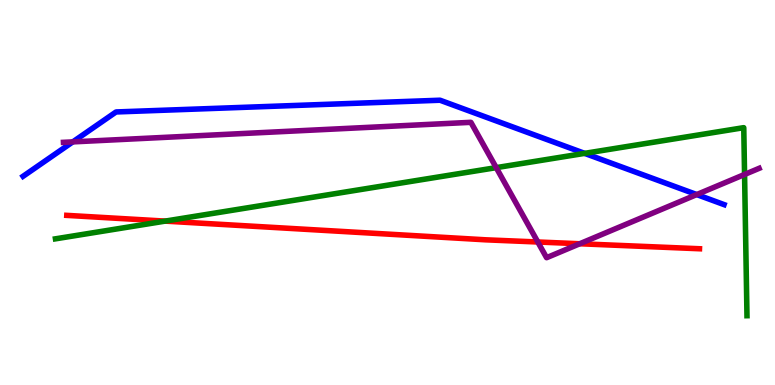[{'lines': ['blue', 'red'], 'intersections': []}, {'lines': ['green', 'red'], 'intersections': [{'x': 2.13, 'y': 4.26}]}, {'lines': ['purple', 'red'], 'intersections': [{'x': 6.94, 'y': 3.71}, {'x': 7.48, 'y': 3.67}]}, {'lines': ['blue', 'green'], 'intersections': [{'x': 7.54, 'y': 6.02}]}, {'lines': ['blue', 'purple'], 'intersections': [{'x': 0.939, 'y': 6.31}, {'x': 8.99, 'y': 4.95}]}, {'lines': ['green', 'purple'], 'intersections': [{'x': 6.4, 'y': 5.65}, {'x': 9.61, 'y': 5.47}]}]